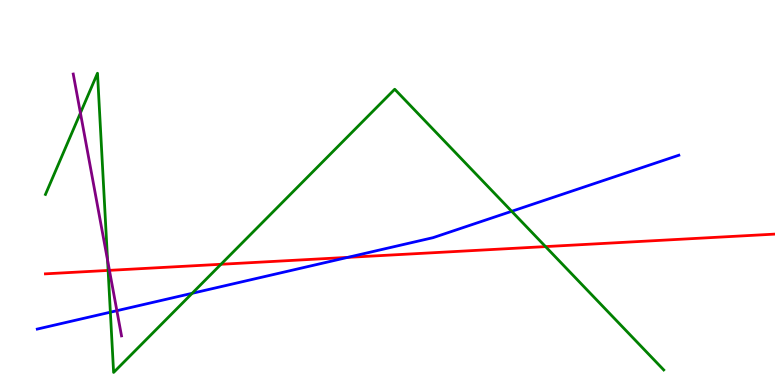[{'lines': ['blue', 'red'], 'intersections': [{'x': 4.49, 'y': 3.31}]}, {'lines': ['green', 'red'], 'intersections': [{'x': 1.39, 'y': 2.98}, {'x': 2.85, 'y': 3.14}, {'x': 7.04, 'y': 3.59}]}, {'lines': ['purple', 'red'], 'intersections': [{'x': 1.41, 'y': 2.98}]}, {'lines': ['blue', 'green'], 'intersections': [{'x': 1.42, 'y': 1.89}, {'x': 2.48, 'y': 2.38}, {'x': 6.6, 'y': 4.51}]}, {'lines': ['blue', 'purple'], 'intersections': [{'x': 1.51, 'y': 1.93}]}, {'lines': ['green', 'purple'], 'intersections': [{'x': 1.04, 'y': 7.07}, {'x': 1.39, 'y': 3.24}]}]